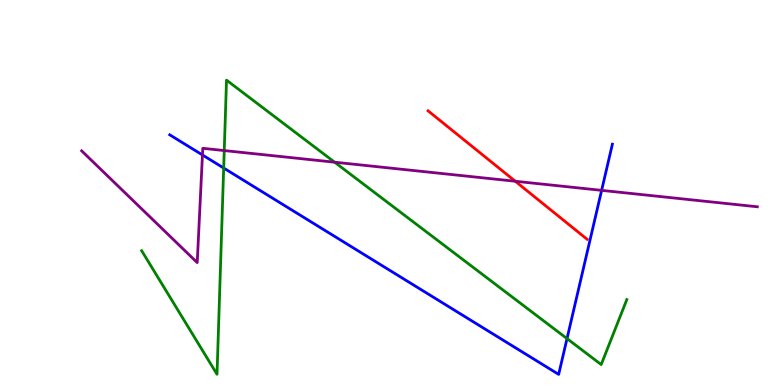[{'lines': ['blue', 'red'], 'intersections': []}, {'lines': ['green', 'red'], 'intersections': []}, {'lines': ['purple', 'red'], 'intersections': [{'x': 6.65, 'y': 5.29}]}, {'lines': ['blue', 'green'], 'intersections': [{'x': 2.89, 'y': 5.64}, {'x': 7.32, 'y': 1.2}]}, {'lines': ['blue', 'purple'], 'intersections': [{'x': 2.61, 'y': 5.98}, {'x': 7.76, 'y': 5.06}]}, {'lines': ['green', 'purple'], 'intersections': [{'x': 2.89, 'y': 6.09}, {'x': 4.32, 'y': 5.79}]}]